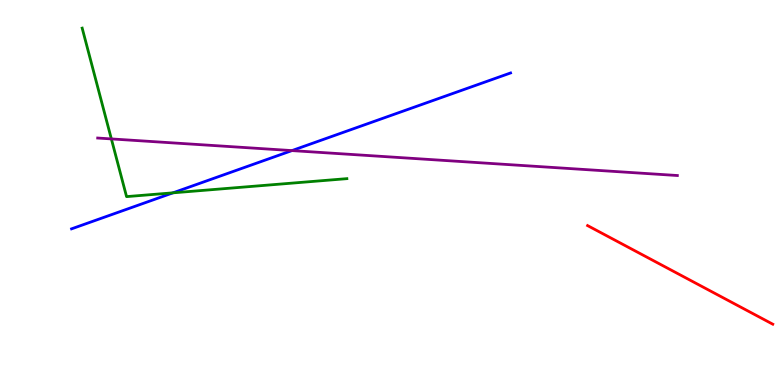[{'lines': ['blue', 'red'], 'intersections': []}, {'lines': ['green', 'red'], 'intersections': []}, {'lines': ['purple', 'red'], 'intersections': []}, {'lines': ['blue', 'green'], 'intersections': [{'x': 2.23, 'y': 4.99}]}, {'lines': ['blue', 'purple'], 'intersections': [{'x': 3.77, 'y': 6.09}]}, {'lines': ['green', 'purple'], 'intersections': [{'x': 1.44, 'y': 6.39}]}]